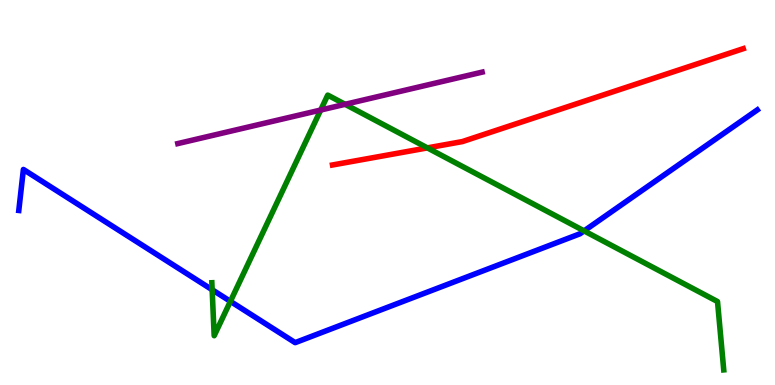[{'lines': ['blue', 'red'], 'intersections': []}, {'lines': ['green', 'red'], 'intersections': [{'x': 5.51, 'y': 6.16}]}, {'lines': ['purple', 'red'], 'intersections': []}, {'lines': ['blue', 'green'], 'intersections': [{'x': 2.74, 'y': 2.47}, {'x': 2.97, 'y': 2.17}, {'x': 7.54, 'y': 4.0}]}, {'lines': ['blue', 'purple'], 'intersections': []}, {'lines': ['green', 'purple'], 'intersections': [{'x': 4.14, 'y': 7.14}, {'x': 4.45, 'y': 7.29}]}]